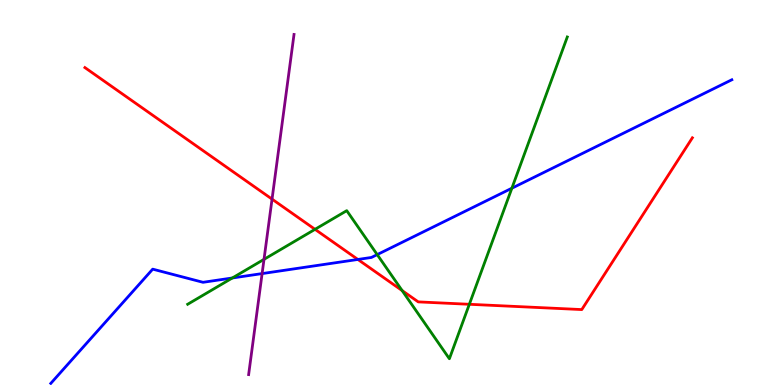[{'lines': ['blue', 'red'], 'intersections': [{'x': 4.62, 'y': 3.26}]}, {'lines': ['green', 'red'], 'intersections': [{'x': 4.06, 'y': 4.04}, {'x': 5.19, 'y': 2.45}, {'x': 6.06, 'y': 2.1}]}, {'lines': ['purple', 'red'], 'intersections': [{'x': 3.51, 'y': 4.83}]}, {'lines': ['blue', 'green'], 'intersections': [{'x': 3.0, 'y': 2.78}, {'x': 4.87, 'y': 3.39}, {'x': 6.6, 'y': 5.11}]}, {'lines': ['blue', 'purple'], 'intersections': [{'x': 3.38, 'y': 2.89}]}, {'lines': ['green', 'purple'], 'intersections': [{'x': 3.41, 'y': 3.26}]}]